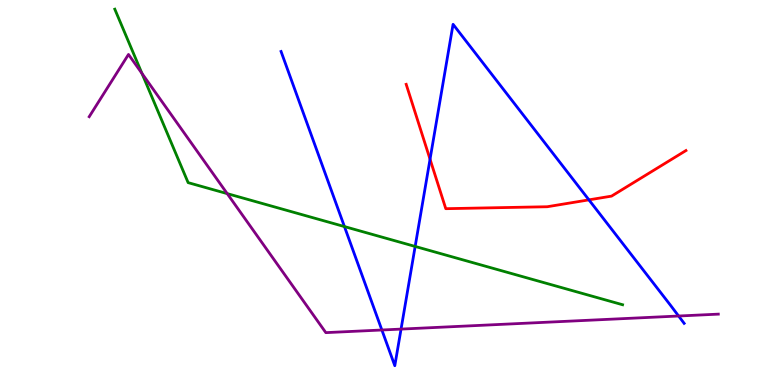[{'lines': ['blue', 'red'], 'intersections': [{'x': 5.55, 'y': 5.86}, {'x': 7.6, 'y': 4.81}]}, {'lines': ['green', 'red'], 'intersections': []}, {'lines': ['purple', 'red'], 'intersections': []}, {'lines': ['blue', 'green'], 'intersections': [{'x': 4.44, 'y': 4.12}, {'x': 5.36, 'y': 3.6}]}, {'lines': ['blue', 'purple'], 'intersections': [{'x': 4.93, 'y': 1.43}, {'x': 5.17, 'y': 1.45}, {'x': 8.76, 'y': 1.79}]}, {'lines': ['green', 'purple'], 'intersections': [{'x': 1.83, 'y': 8.09}, {'x': 2.93, 'y': 4.97}]}]